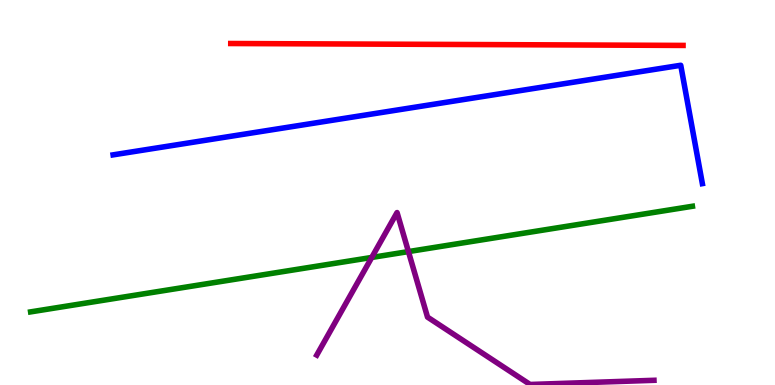[{'lines': ['blue', 'red'], 'intersections': []}, {'lines': ['green', 'red'], 'intersections': []}, {'lines': ['purple', 'red'], 'intersections': []}, {'lines': ['blue', 'green'], 'intersections': []}, {'lines': ['blue', 'purple'], 'intersections': []}, {'lines': ['green', 'purple'], 'intersections': [{'x': 4.8, 'y': 3.31}, {'x': 5.27, 'y': 3.47}]}]